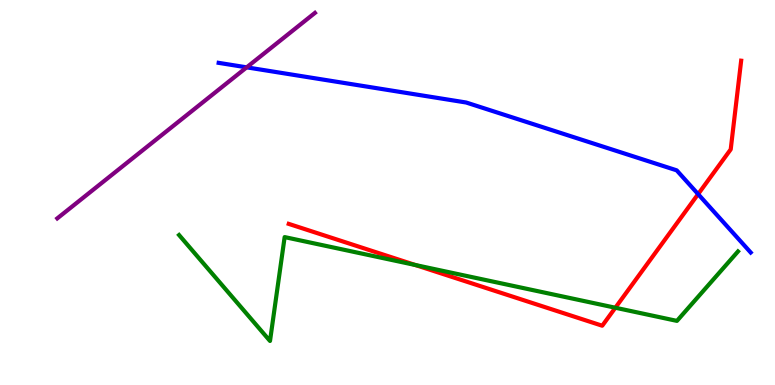[{'lines': ['blue', 'red'], 'intersections': [{'x': 9.01, 'y': 4.96}]}, {'lines': ['green', 'red'], 'intersections': [{'x': 5.36, 'y': 3.12}, {'x': 7.94, 'y': 2.01}]}, {'lines': ['purple', 'red'], 'intersections': []}, {'lines': ['blue', 'green'], 'intersections': []}, {'lines': ['blue', 'purple'], 'intersections': [{'x': 3.18, 'y': 8.25}]}, {'lines': ['green', 'purple'], 'intersections': []}]